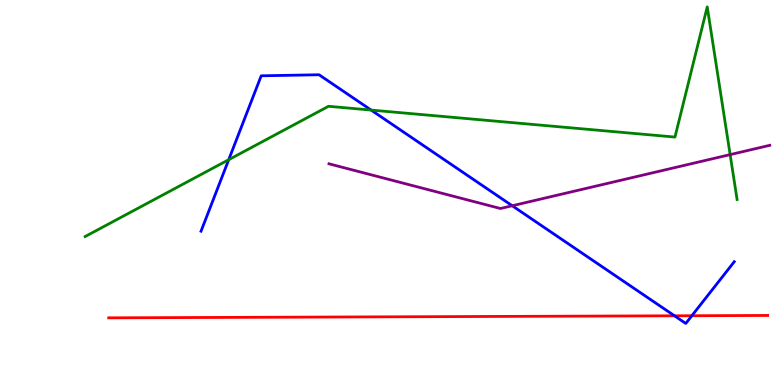[{'lines': ['blue', 'red'], 'intersections': [{'x': 8.7, 'y': 1.8}, {'x': 8.93, 'y': 1.8}]}, {'lines': ['green', 'red'], 'intersections': []}, {'lines': ['purple', 'red'], 'intersections': []}, {'lines': ['blue', 'green'], 'intersections': [{'x': 2.95, 'y': 5.85}, {'x': 4.79, 'y': 7.14}]}, {'lines': ['blue', 'purple'], 'intersections': [{'x': 6.61, 'y': 4.66}]}, {'lines': ['green', 'purple'], 'intersections': [{'x': 9.42, 'y': 5.98}]}]